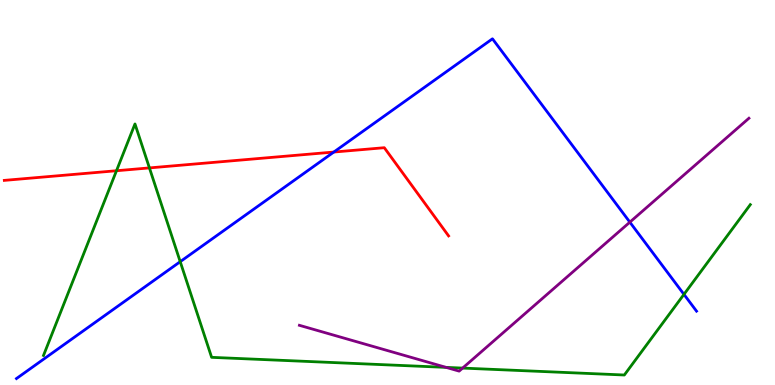[{'lines': ['blue', 'red'], 'intersections': [{'x': 4.31, 'y': 6.05}]}, {'lines': ['green', 'red'], 'intersections': [{'x': 1.5, 'y': 5.57}, {'x': 1.93, 'y': 5.64}]}, {'lines': ['purple', 'red'], 'intersections': []}, {'lines': ['blue', 'green'], 'intersections': [{'x': 2.33, 'y': 3.2}, {'x': 8.83, 'y': 2.35}]}, {'lines': ['blue', 'purple'], 'intersections': [{'x': 8.13, 'y': 4.23}]}, {'lines': ['green', 'purple'], 'intersections': [{'x': 5.76, 'y': 0.458}, {'x': 5.97, 'y': 0.439}]}]